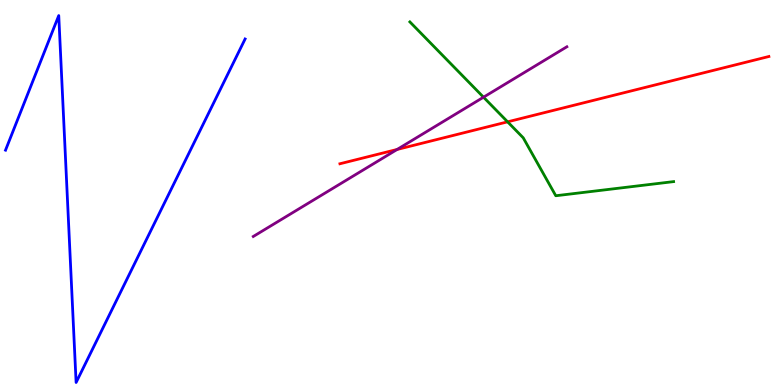[{'lines': ['blue', 'red'], 'intersections': []}, {'lines': ['green', 'red'], 'intersections': [{'x': 6.55, 'y': 6.84}]}, {'lines': ['purple', 'red'], 'intersections': [{'x': 5.12, 'y': 6.12}]}, {'lines': ['blue', 'green'], 'intersections': []}, {'lines': ['blue', 'purple'], 'intersections': []}, {'lines': ['green', 'purple'], 'intersections': [{'x': 6.24, 'y': 7.48}]}]